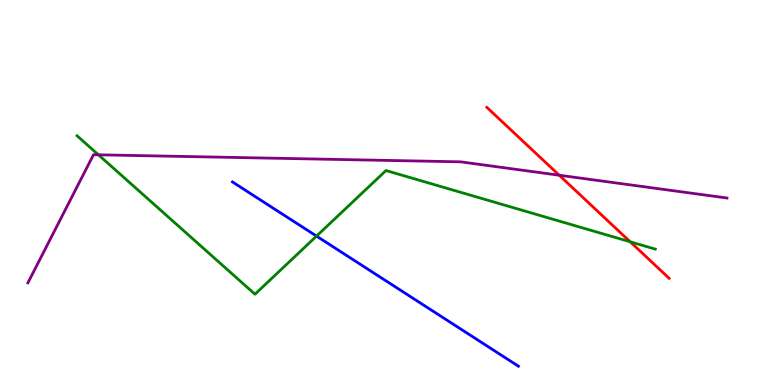[{'lines': ['blue', 'red'], 'intersections': []}, {'lines': ['green', 'red'], 'intersections': [{'x': 8.13, 'y': 3.72}]}, {'lines': ['purple', 'red'], 'intersections': [{'x': 7.22, 'y': 5.45}]}, {'lines': ['blue', 'green'], 'intersections': [{'x': 4.08, 'y': 3.87}]}, {'lines': ['blue', 'purple'], 'intersections': []}, {'lines': ['green', 'purple'], 'intersections': [{'x': 1.27, 'y': 5.98}]}]